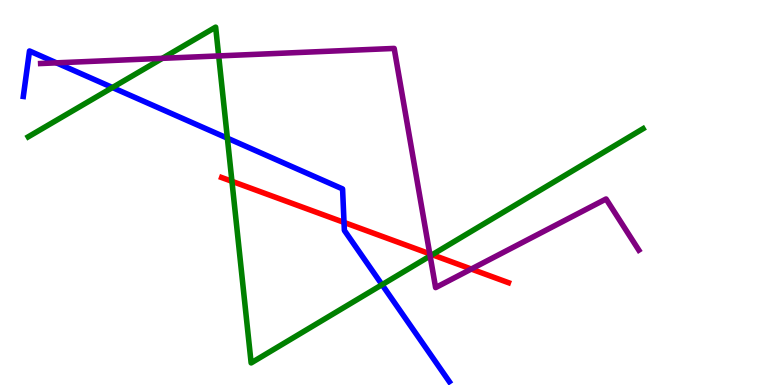[{'lines': ['blue', 'red'], 'intersections': [{'x': 4.44, 'y': 4.22}]}, {'lines': ['green', 'red'], 'intersections': [{'x': 2.99, 'y': 5.29}, {'x': 5.58, 'y': 3.38}]}, {'lines': ['purple', 'red'], 'intersections': [{'x': 5.55, 'y': 3.41}, {'x': 6.08, 'y': 3.01}]}, {'lines': ['blue', 'green'], 'intersections': [{'x': 1.45, 'y': 7.73}, {'x': 2.93, 'y': 6.41}, {'x': 4.93, 'y': 2.61}]}, {'lines': ['blue', 'purple'], 'intersections': [{'x': 0.728, 'y': 8.37}]}, {'lines': ['green', 'purple'], 'intersections': [{'x': 2.1, 'y': 8.49}, {'x': 2.82, 'y': 8.55}, {'x': 5.55, 'y': 3.35}]}]